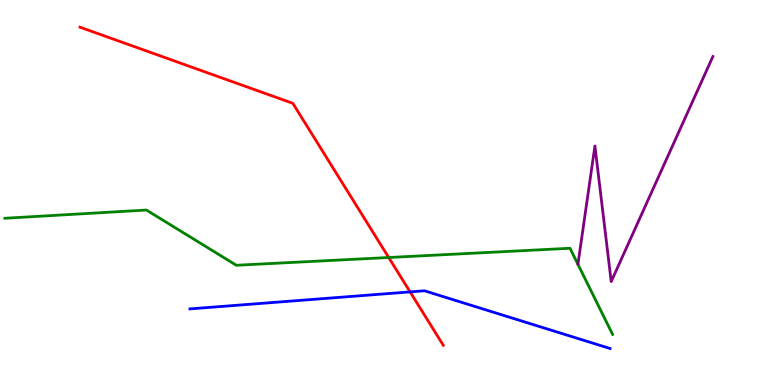[{'lines': ['blue', 'red'], 'intersections': [{'x': 5.29, 'y': 2.42}]}, {'lines': ['green', 'red'], 'intersections': [{'x': 5.02, 'y': 3.31}]}, {'lines': ['purple', 'red'], 'intersections': []}, {'lines': ['blue', 'green'], 'intersections': []}, {'lines': ['blue', 'purple'], 'intersections': []}, {'lines': ['green', 'purple'], 'intersections': []}]